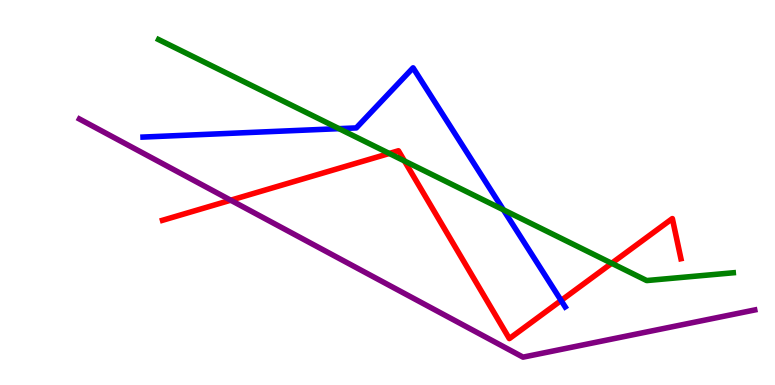[{'lines': ['blue', 'red'], 'intersections': [{'x': 7.24, 'y': 2.2}]}, {'lines': ['green', 'red'], 'intersections': [{'x': 5.02, 'y': 6.01}, {'x': 5.22, 'y': 5.82}, {'x': 7.89, 'y': 3.16}]}, {'lines': ['purple', 'red'], 'intersections': [{'x': 2.98, 'y': 4.8}]}, {'lines': ['blue', 'green'], 'intersections': [{'x': 4.37, 'y': 6.66}, {'x': 6.5, 'y': 4.55}]}, {'lines': ['blue', 'purple'], 'intersections': []}, {'lines': ['green', 'purple'], 'intersections': []}]